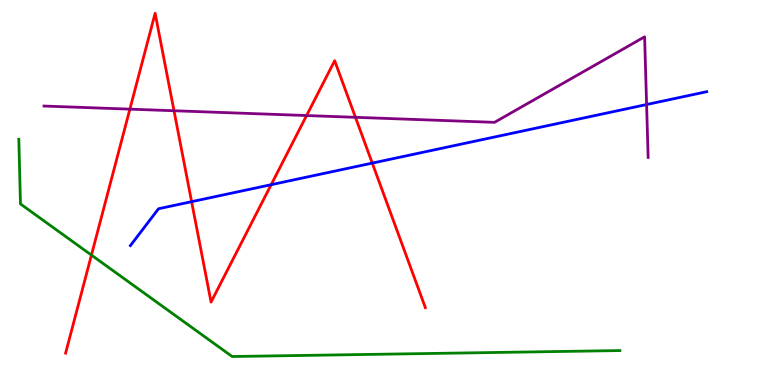[{'lines': ['blue', 'red'], 'intersections': [{'x': 2.47, 'y': 4.76}, {'x': 3.5, 'y': 5.2}, {'x': 4.8, 'y': 5.76}]}, {'lines': ['green', 'red'], 'intersections': [{'x': 1.18, 'y': 3.37}]}, {'lines': ['purple', 'red'], 'intersections': [{'x': 1.68, 'y': 7.16}, {'x': 2.25, 'y': 7.12}, {'x': 3.96, 'y': 7.0}, {'x': 4.59, 'y': 6.95}]}, {'lines': ['blue', 'green'], 'intersections': []}, {'lines': ['blue', 'purple'], 'intersections': [{'x': 8.34, 'y': 7.28}]}, {'lines': ['green', 'purple'], 'intersections': []}]